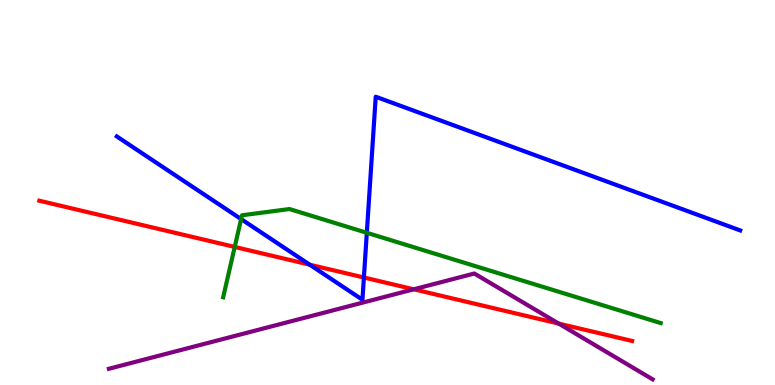[{'lines': ['blue', 'red'], 'intersections': [{'x': 4.0, 'y': 3.13}, {'x': 4.7, 'y': 2.79}]}, {'lines': ['green', 'red'], 'intersections': [{'x': 3.03, 'y': 3.59}]}, {'lines': ['purple', 'red'], 'intersections': [{'x': 5.34, 'y': 2.49}, {'x': 7.21, 'y': 1.6}]}, {'lines': ['blue', 'green'], 'intersections': [{'x': 3.11, 'y': 4.31}, {'x': 4.73, 'y': 3.95}]}, {'lines': ['blue', 'purple'], 'intersections': []}, {'lines': ['green', 'purple'], 'intersections': []}]